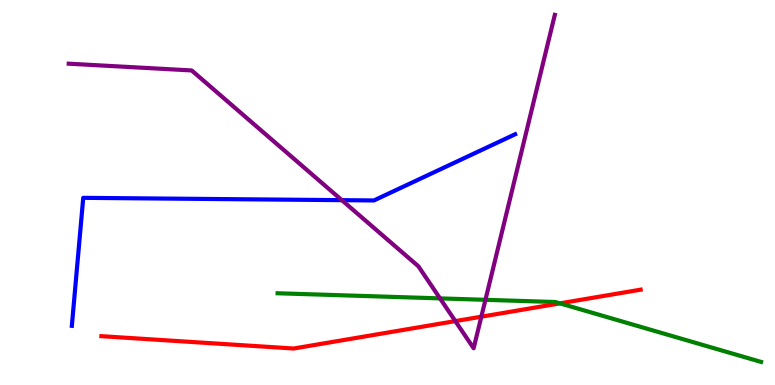[{'lines': ['blue', 'red'], 'intersections': []}, {'lines': ['green', 'red'], 'intersections': [{'x': 7.22, 'y': 2.12}]}, {'lines': ['purple', 'red'], 'intersections': [{'x': 5.88, 'y': 1.66}, {'x': 6.21, 'y': 1.77}]}, {'lines': ['blue', 'green'], 'intersections': []}, {'lines': ['blue', 'purple'], 'intersections': [{'x': 4.41, 'y': 4.8}]}, {'lines': ['green', 'purple'], 'intersections': [{'x': 5.68, 'y': 2.25}, {'x': 6.26, 'y': 2.21}]}]